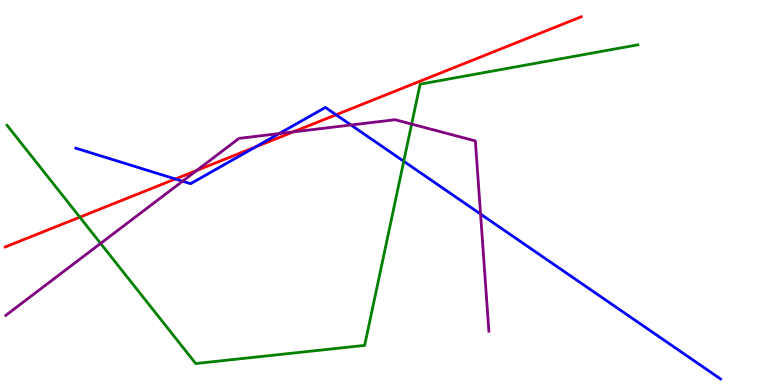[{'lines': ['blue', 'red'], 'intersections': [{'x': 2.26, 'y': 5.35}, {'x': 3.3, 'y': 6.18}, {'x': 4.34, 'y': 7.02}]}, {'lines': ['green', 'red'], 'intersections': [{'x': 1.03, 'y': 4.36}]}, {'lines': ['purple', 'red'], 'intersections': [{'x': 2.54, 'y': 5.57}, {'x': 3.78, 'y': 6.57}]}, {'lines': ['blue', 'green'], 'intersections': [{'x': 5.21, 'y': 5.81}]}, {'lines': ['blue', 'purple'], 'intersections': [{'x': 2.36, 'y': 5.29}, {'x': 3.6, 'y': 6.53}, {'x': 4.53, 'y': 6.75}, {'x': 6.2, 'y': 4.44}]}, {'lines': ['green', 'purple'], 'intersections': [{'x': 1.3, 'y': 3.68}, {'x': 5.31, 'y': 6.78}]}]